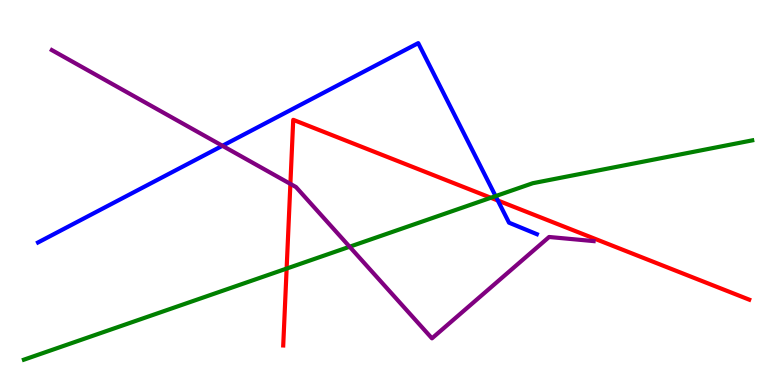[{'lines': ['blue', 'red'], 'intersections': [{'x': 6.42, 'y': 4.79}]}, {'lines': ['green', 'red'], 'intersections': [{'x': 3.7, 'y': 3.02}, {'x': 6.33, 'y': 4.86}]}, {'lines': ['purple', 'red'], 'intersections': [{'x': 3.75, 'y': 5.22}]}, {'lines': ['blue', 'green'], 'intersections': [{'x': 6.39, 'y': 4.91}]}, {'lines': ['blue', 'purple'], 'intersections': [{'x': 2.87, 'y': 6.21}]}, {'lines': ['green', 'purple'], 'intersections': [{'x': 4.51, 'y': 3.59}]}]